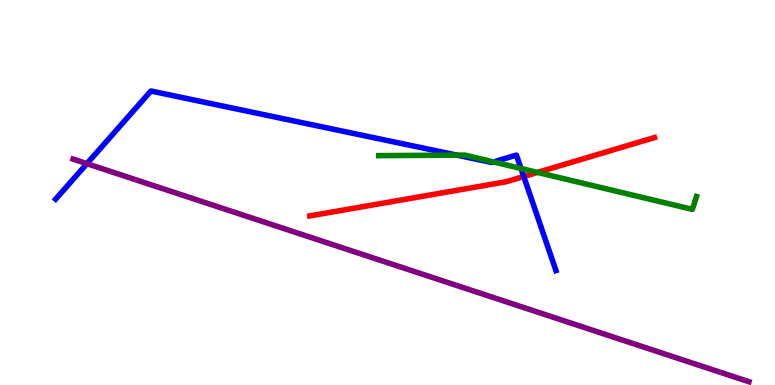[{'lines': ['blue', 'red'], 'intersections': [{'x': 6.76, 'y': 5.42}]}, {'lines': ['green', 'red'], 'intersections': [{'x': 6.94, 'y': 5.52}]}, {'lines': ['purple', 'red'], 'intersections': []}, {'lines': ['blue', 'green'], 'intersections': [{'x': 5.9, 'y': 5.97}, {'x': 6.37, 'y': 5.79}, {'x': 6.72, 'y': 5.62}]}, {'lines': ['blue', 'purple'], 'intersections': [{'x': 1.12, 'y': 5.75}]}, {'lines': ['green', 'purple'], 'intersections': []}]